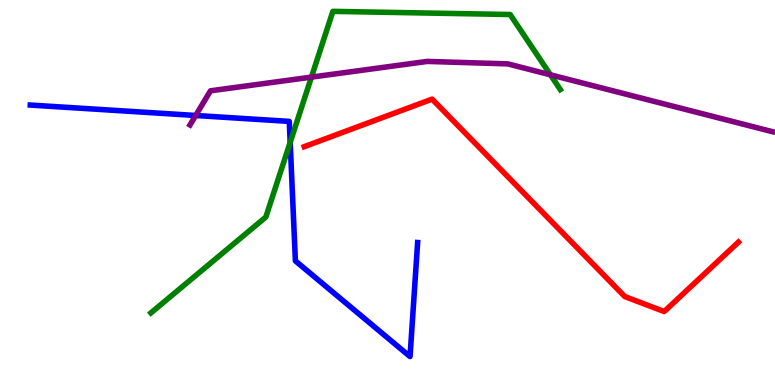[{'lines': ['blue', 'red'], 'intersections': []}, {'lines': ['green', 'red'], 'intersections': []}, {'lines': ['purple', 'red'], 'intersections': []}, {'lines': ['blue', 'green'], 'intersections': [{'x': 3.74, 'y': 6.3}]}, {'lines': ['blue', 'purple'], 'intersections': [{'x': 2.52, 'y': 7.0}]}, {'lines': ['green', 'purple'], 'intersections': [{'x': 4.02, 'y': 8.0}, {'x': 7.1, 'y': 8.06}]}]